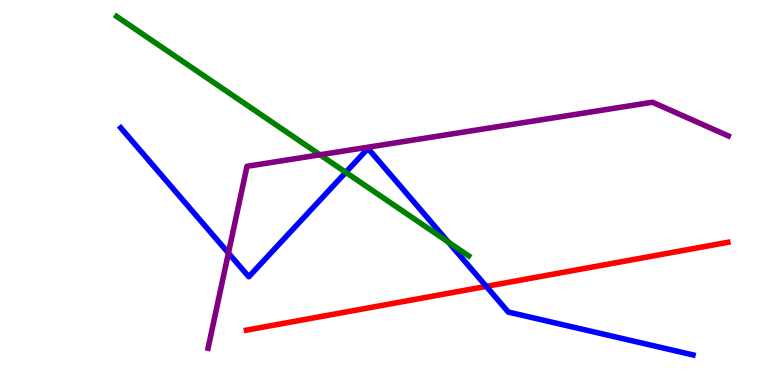[{'lines': ['blue', 'red'], 'intersections': [{'x': 6.27, 'y': 2.56}]}, {'lines': ['green', 'red'], 'intersections': []}, {'lines': ['purple', 'red'], 'intersections': []}, {'lines': ['blue', 'green'], 'intersections': [{'x': 4.46, 'y': 5.52}, {'x': 5.78, 'y': 3.71}]}, {'lines': ['blue', 'purple'], 'intersections': [{'x': 2.95, 'y': 3.43}]}, {'lines': ['green', 'purple'], 'intersections': [{'x': 4.13, 'y': 5.98}]}]